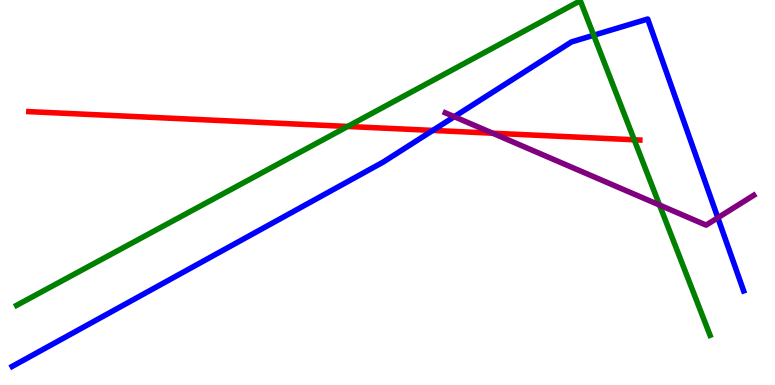[{'lines': ['blue', 'red'], 'intersections': [{'x': 5.58, 'y': 6.61}]}, {'lines': ['green', 'red'], 'intersections': [{'x': 4.49, 'y': 6.72}, {'x': 8.18, 'y': 6.37}]}, {'lines': ['purple', 'red'], 'intersections': [{'x': 6.36, 'y': 6.54}]}, {'lines': ['blue', 'green'], 'intersections': [{'x': 7.66, 'y': 9.08}]}, {'lines': ['blue', 'purple'], 'intersections': [{'x': 5.86, 'y': 6.97}, {'x': 9.26, 'y': 4.34}]}, {'lines': ['green', 'purple'], 'intersections': [{'x': 8.51, 'y': 4.67}]}]